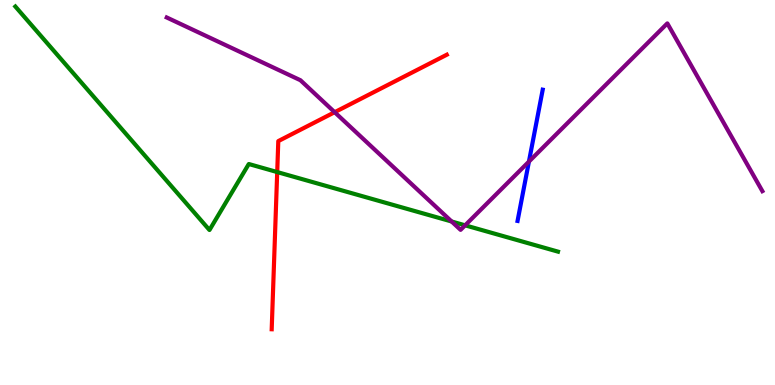[{'lines': ['blue', 'red'], 'intersections': []}, {'lines': ['green', 'red'], 'intersections': [{'x': 3.58, 'y': 5.53}]}, {'lines': ['purple', 'red'], 'intersections': [{'x': 4.32, 'y': 7.09}]}, {'lines': ['blue', 'green'], 'intersections': []}, {'lines': ['blue', 'purple'], 'intersections': [{'x': 6.82, 'y': 5.8}]}, {'lines': ['green', 'purple'], 'intersections': [{'x': 5.83, 'y': 4.25}, {'x': 6.0, 'y': 4.15}]}]